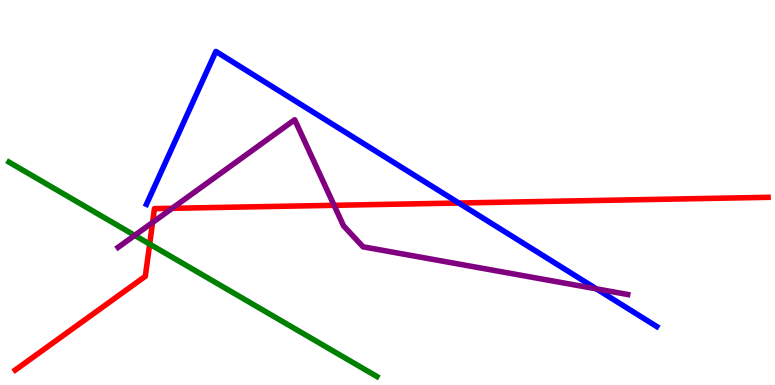[{'lines': ['blue', 'red'], 'intersections': [{'x': 5.92, 'y': 4.73}]}, {'lines': ['green', 'red'], 'intersections': [{'x': 1.93, 'y': 3.66}]}, {'lines': ['purple', 'red'], 'intersections': [{'x': 1.97, 'y': 4.22}, {'x': 2.22, 'y': 4.59}, {'x': 4.31, 'y': 4.67}]}, {'lines': ['blue', 'green'], 'intersections': []}, {'lines': ['blue', 'purple'], 'intersections': [{'x': 7.7, 'y': 2.5}]}, {'lines': ['green', 'purple'], 'intersections': [{'x': 1.74, 'y': 3.89}]}]